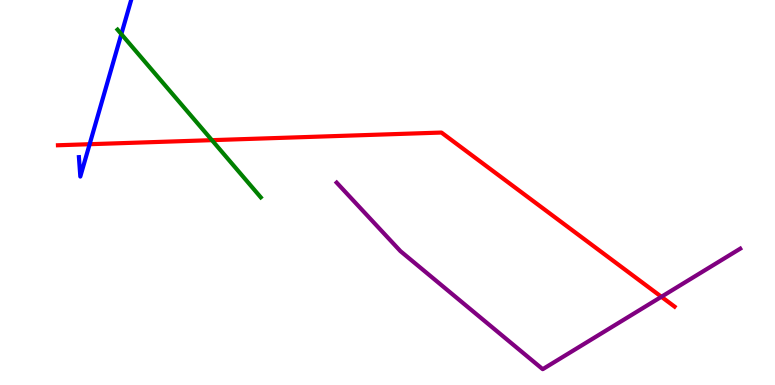[{'lines': ['blue', 'red'], 'intersections': [{'x': 1.16, 'y': 6.25}]}, {'lines': ['green', 'red'], 'intersections': [{'x': 2.73, 'y': 6.36}]}, {'lines': ['purple', 'red'], 'intersections': [{'x': 8.53, 'y': 2.29}]}, {'lines': ['blue', 'green'], 'intersections': [{'x': 1.57, 'y': 9.11}]}, {'lines': ['blue', 'purple'], 'intersections': []}, {'lines': ['green', 'purple'], 'intersections': []}]